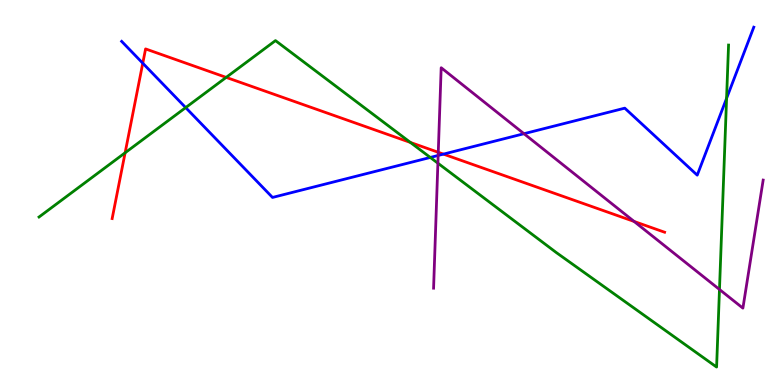[{'lines': ['blue', 'red'], 'intersections': [{'x': 1.84, 'y': 8.36}, {'x': 5.72, 'y': 6.0}]}, {'lines': ['green', 'red'], 'intersections': [{'x': 1.61, 'y': 6.03}, {'x': 2.92, 'y': 7.99}, {'x': 5.3, 'y': 6.3}]}, {'lines': ['purple', 'red'], 'intersections': [{'x': 5.66, 'y': 6.04}, {'x': 8.18, 'y': 4.25}]}, {'lines': ['blue', 'green'], 'intersections': [{'x': 2.4, 'y': 7.21}, {'x': 5.55, 'y': 5.91}, {'x': 9.38, 'y': 7.45}]}, {'lines': ['blue', 'purple'], 'intersections': [{'x': 5.65, 'y': 5.96}, {'x': 6.76, 'y': 6.53}]}, {'lines': ['green', 'purple'], 'intersections': [{'x': 5.65, 'y': 5.76}, {'x': 9.28, 'y': 2.48}]}]